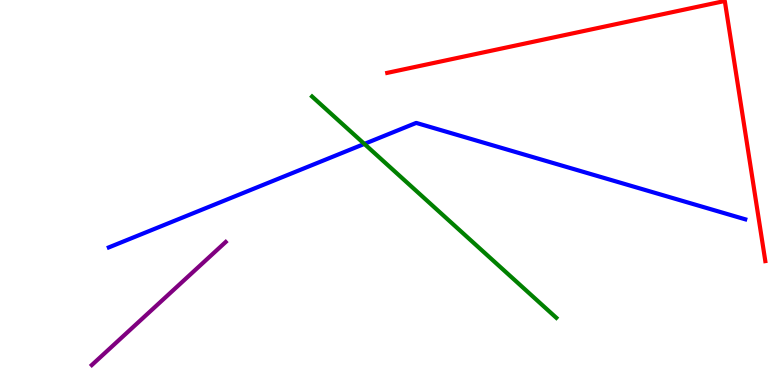[{'lines': ['blue', 'red'], 'intersections': []}, {'lines': ['green', 'red'], 'intersections': []}, {'lines': ['purple', 'red'], 'intersections': []}, {'lines': ['blue', 'green'], 'intersections': [{'x': 4.7, 'y': 6.26}]}, {'lines': ['blue', 'purple'], 'intersections': []}, {'lines': ['green', 'purple'], 'intersections': []}]